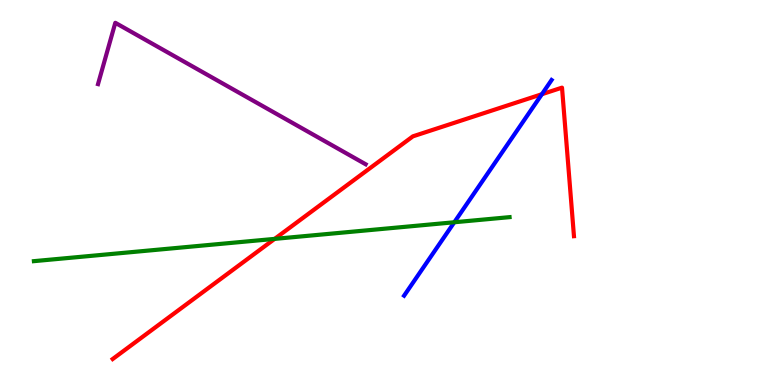[{'lines': ['blue', 'red'], 'intersections': [{'x': 6.99, 'y': 7.55}]}, {'lines': ['green', 'red'], 'intersections': [{'x': 3.54, 'y': 3.8}]}, {'lines': ['purple', 'red'], 'intersections': []}, {'lines': ['blue', 'green'], 'intersections': [{'x': 5.86, 'y': 4.23}]}, {'lines': ['blue', 'purple'], 'intersections': []}, {'lines': ['green', 'purple'], 'intersections': []}]